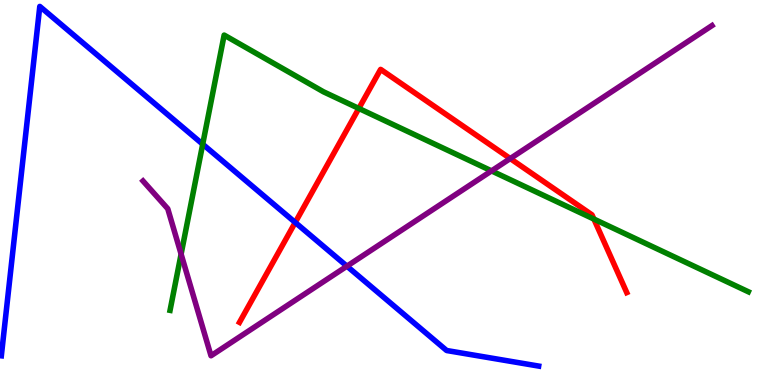[{'lines': ['blue', 'red'], 'intersections': [{'x': 3.81, 'y': 4.22}]}, {'lines': ['green', 'red'], 'intersections': [{'x': 4.63, 'y': 7.18}, {'x': 7.66, 'y': 4.31}]}, {'lines': ['purple', 'red'], 'intersections': [{'x': 6.58, 'y': 5.88}]}, {'lines': ['blue', 'green'], 'intersections': [{'x': 2.62, 'y': 6.25}]}, {'lines': ['blue', 'purple'], 'intersections': [{'x': 4.48, 'y': 3.09}]}, {'lines': ['green', 'purple'], 'intersections': [{'x': 2.34, 'y': 3.4}, {'x': 6.34, 'y': 5.56}]}]